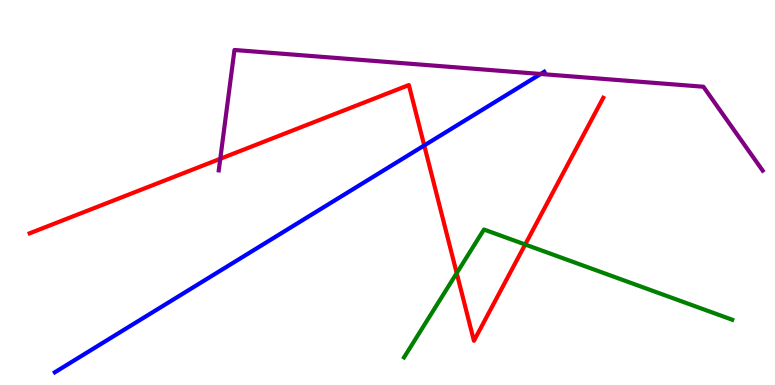[{'lines': ['blue', 'red'], 'intersections': [{'x': 5.47, 'y': 6.22}]}, {'lines': ['green', 'red'], 'intersections': [{'x': 5.89, 'y': 2.91}, {'x': 6.78, 'y': 3.65}]}, {'lines': ['purple', 'red'], 'intersections': [{'x': 2.84, 'y': 5.88}]}, {'lines': ['blue', 'green'], 'intersections': []}, {'lines': ['blue', 'purple'], 'intersections': [{'x': 6.98, 'y': 8.08}]}, {'lines': ['green', 'purple'], 'intersections': []}]